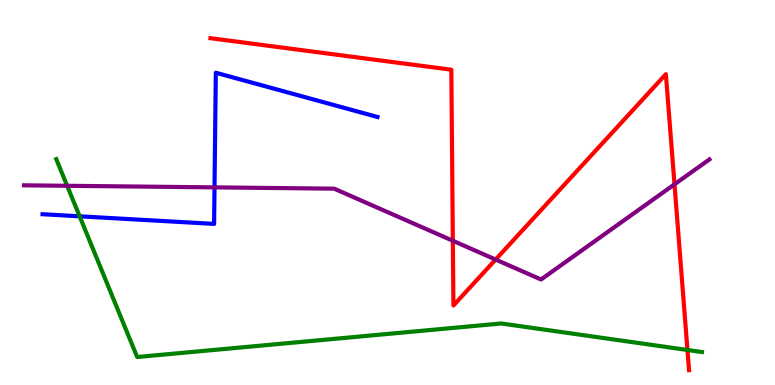[{'lines': ['blue', 'red'], 'intersections': []}, {'lines': ['green', 'red'], 'intersections': [{'x': 8.87, 'y': 0.91}]}, {'lines': ['purple', 'red'], 'intersections': [{'x': 5.84, 'y': 3.75}, {'x': 6.4, 'y': 3.26}, {'x': 8.7, 'y': 5.21}]}, {'lines': ['blue', 'green'], 'intersections': [{'x': 1.03, 'y': 4.38}]}, {'lines': ['blue', 'purple'], 'intersections': [{'x': 2.77, 'y': 5.13}]}, {'lines': ['green', 'purple'], 'intersections': [{'x': 0.866, 'y': 5.17}]}]